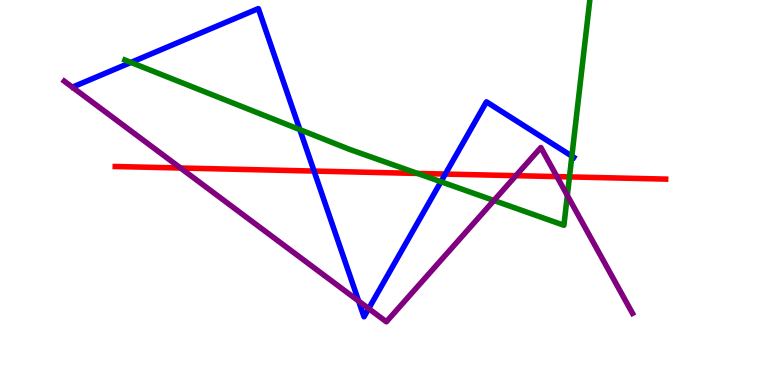[{'lines': ['blue', 'red'], 'intersections': [{'x': 4.05, 'y': 5.56}, {'x': 5.75, 'y': 5.48}]}, {'lines': ['green', 'red'], 'intersections': [{'x': 5.39, 'y': 5.5}, {'x': 7.35, 'y': 5.41}]}, {'lines': ['purple', 'red'], 'intersections': [{'x': 2.33, 'y': 5.64}, {'x': 6.66, 'y': 5.44}, {'x': 7.19, 'y': 5.41}]}, {'lines': ['blue', 'green'], 'intersections': [{'x': 1.69, 'y': 8.38}, {'x': 3.87, 'y': 6.63}, {'x': 5.69, 'y': 5.28}, {'x': 7.38, 'y': 5.94}]}, {'lines': ['blue', 'purple'], 'intersections': [{'x': 4.63, 'y': 2.18}, {'x': 4.76, 'y': 1.98}]}, {'lines': ['green', 'purple'], 'intersections': [{'x': 6.37, 'y': 4.79}, {'x': 7.32, 'y': 4.92}]}]